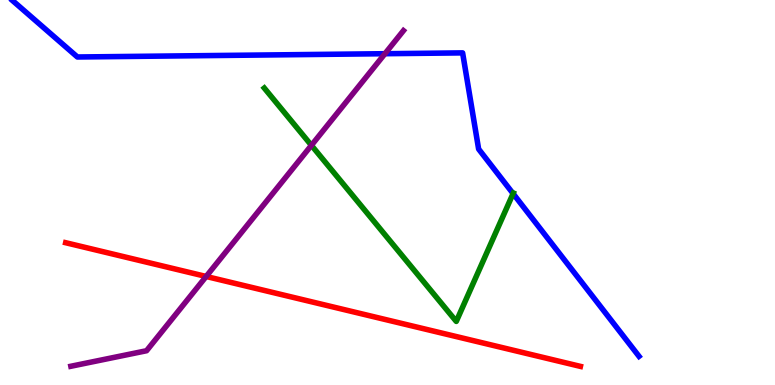[{'lines': ['blue', 'red'], 'intersections': []}, {'lines': ['green', 'red'], 'intersections': []}, {'lines': ['purple', 'red'], 'intersections': [{'x': 2.66, 'y': 2.82}]}, {'lines': ['blue', 'green'], 'intersections': [{'x': 6.62, 'y': 4.97}]}, {'lines': ['blue', 'purple'], 'intersections': [{'x': 4.97, 'y': 8.6}]}, {'lines': ['green', 'purple'], 'intersections': [{'x': 4.02, 'y': 6.23}]}]